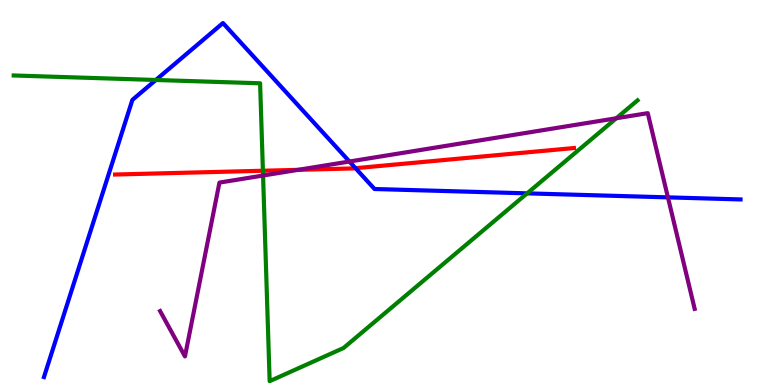[{'lines': ['blue', 'red'], 'intersections': [{'x': 4.59, 'y': 5.63}]}, {'lines': ['green', 'red'], 'intersections': [{'x': 3.39, 'y': 5.57}]}, {'lines': ['purple', 'red'], 'intersections': [{'x': 3.85, 'y': 5.59}]}, {'lines': ['blue', 'green'], 'intersections': [{'x': 2.01, 'y': 7.92}, {'x': 6.8, 'y': 4.98}]}, {'lines': ['blue', 'purple'], 'intersections': [{'x': 4.51, 'y': 5.8}, {'x': 8.62, 'y': 4.87}]}, {'lines': ['green', 'purple'], 'intersections': [{'x': 3.39, 'y': 5.44}, {'x': 7.95, 'y': 6.93}]}]